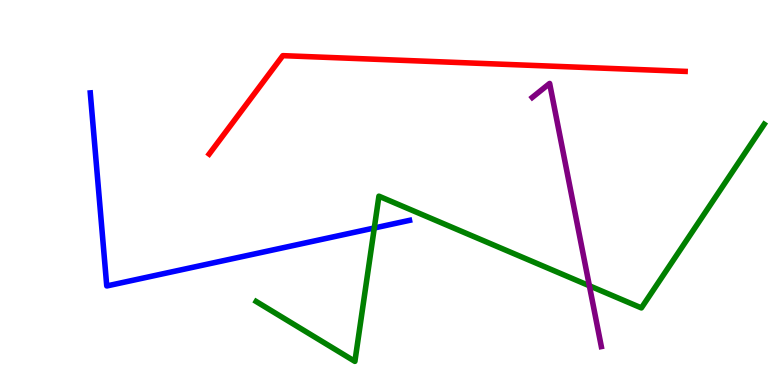[{'lines': ['blue', 'red'], 'intersections': []}, {'lines': ['green', 'red'], 'intersections': []}, {'lines': ['purple', 'red'], 'intersections': []}, {'lines': ['blue', 'green'], 'intersections': [{'x': 4.83, 'y': 4.08}]}, {'lines': ['blue', 'purple'], 'intersections': []}, {'lines': ['green', 'purple'], 'intersections': [{'x': 7.6, 'y': 2.58}]}]